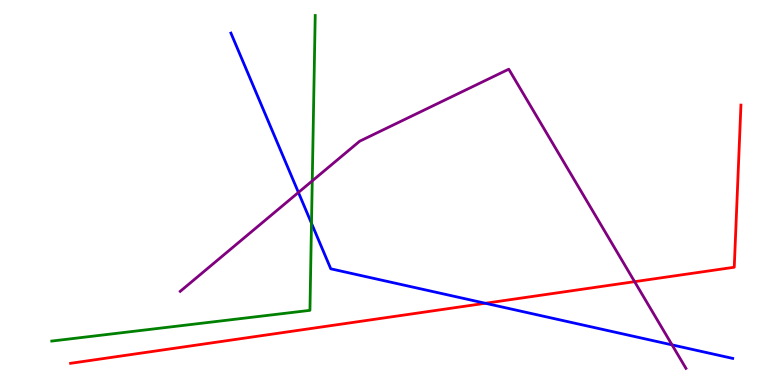[{'lines': ['blue', 'red'], 'intersections': [{'x': 6.26, 'y': 2.12}]}, {'lines': ['green', 'red'], 'intersections': []}, {'lines': ['purple', 'red'], 'intersections': [{'x': 8.19, 'y': 2.68}]}, {'lines': ['blue', 'green'], 'intersections': [{'x': 4.02, 'y': 4.2}]}, {'lines': ['blue', 'purple'], 'intersections': [{'x': 3.85, 'y': 5.0}, {'x': 8.67, 'y': 1.04}]}, {'lines': ['green', 'purple'], 'intersections': [{'x': 4.03, 'y': 5.3}]}]